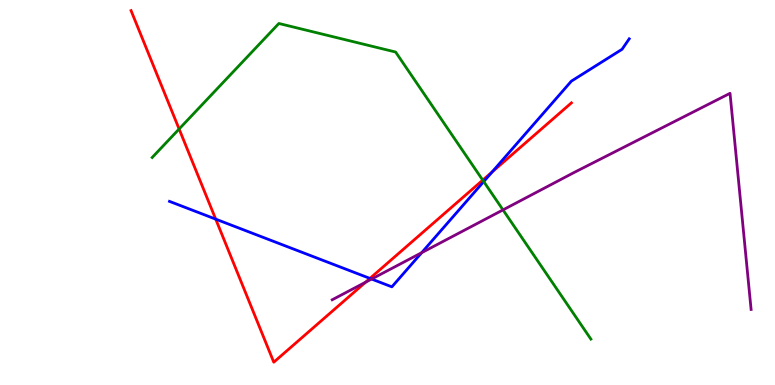[{'lines': ['blue', 'red'], 'intersections': [{'x': 2.78, 'y': 4.31}, {'x': 4.77, 'y': 2.77}, {'x': 6.35, 'y': 5.53}]}, {'lines': ['green', 'red'], 'intersections': [{'x': 2.31, 'y': 6.65}, {'x': 6.23, 'y': 5.32}]}, {'lines': ['purple', 'red'], 'intersections': [{'x': 4.72, 'y': 2.67}]}, {'lines': ['blue', 'green'], 'intersections': [{'x': 6.24, 'y': 5.28}]}, {'lines': ['blue', 'purple'], 'intersections': [{'x': 4.79, 'y': 2.75}, {'x': 5.44, 'y': 3.44}]}, {'lines': ['green', 'purple'], 'intersections': [{'x': 6.49, 'y': 4.55}]}]